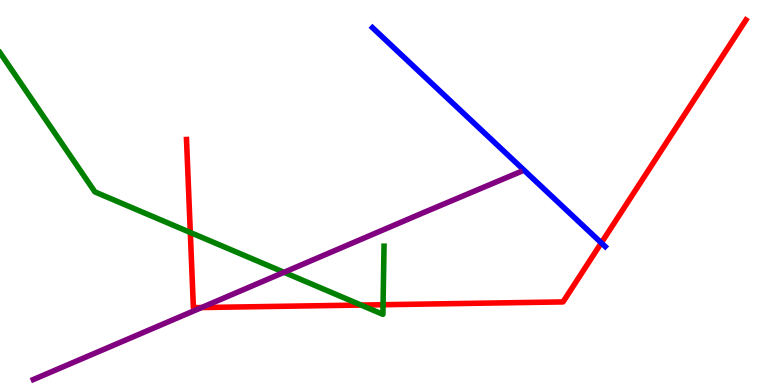[{'lines': ['blue', 'red'], 'intersections': [{'x': 7.76, 'y': 3.69}]}, {'lines': ['green', 'red'], 'intersections': [{'x': 2.46, 'y': 3.96}, {'x': 4.66, 'y': 2.08}, {'x': 4.94, 'y': 2.09}]}, {'lines': ['purple', 'red'], 'intersections': [{'x': 2.6, 'y': 2.01}]}, {'lines': ['blue', 'green'], 'intersections': []}, {'lines': ['blue', 'purple'], 'intersections': []}, {'lines': ['green', 'purple'], 'intersections': [{'x': 3.66, 'y': 2.93}]}]